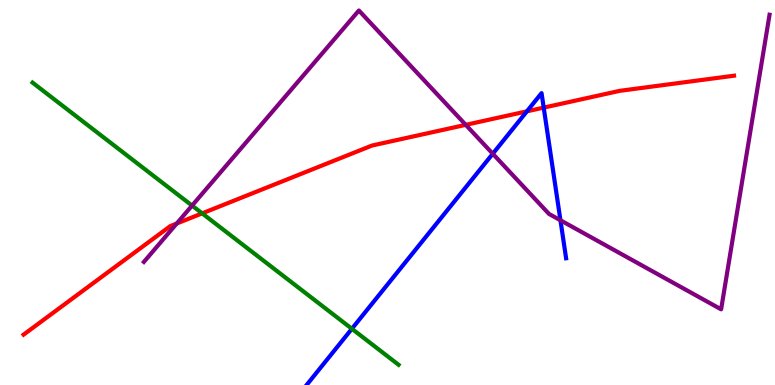[{'lines': ['blue', 'red'], 'intersections': [{'x': 6.8, 'y': 7.11}, {'x': 7.02, 'y': 7.2}]}, {'lines': ['green', 'red'], 'intersections': [{'x': 2.61, 'y': 4.46}]}, {'lines': ['purple', 'red'], 'intersections': [{'x': 2.28, 'y': 4.19}, {'x': 6.01, 'y': 6.76}]}, {'lines': ['blue', 'green'], 'intersections': [{'x': 4.54, 'y': 1.46}]}, {'lines': ['blue', 'purple'], 'intersections': [{'x': 6.36, 'y': 6.01}, {'x': 7.23, 'y': 4.28}]}, {'lines': ['green', 'purple'], 'intersections': [{'x': 2.48, 'y': 4.66}]}]